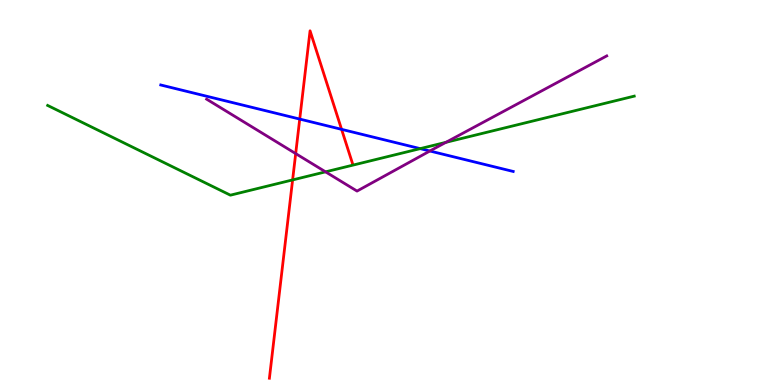[{'lines': ['blue', 'red'], 'intersections': [{'x': 3.87, 'y': 6.91}, {'x': 4.41, 'y': 6.64}]}, {'lines': ['green', 'red'], 'intersections': [{'x': 3.78, 'y': 5.33}]}, {'lines': ['purple', 'red'], 'intersections': [{'x': 3.82, 'y': 6.01}]}, {'lines': ['blue', 'green'], 'intersections': [{'x': 5.42, 'y': 6.14}]}, {'lines': ['blue', 'purple'], 'intersections': [{'x': 5.55, 'y': 6.08}]}, {'lines': ['green', 'purple'], 'intersections': [{'x': 4.2, 'y': 5.54}, {'x': 5.75, 'y': 6.3}]}]